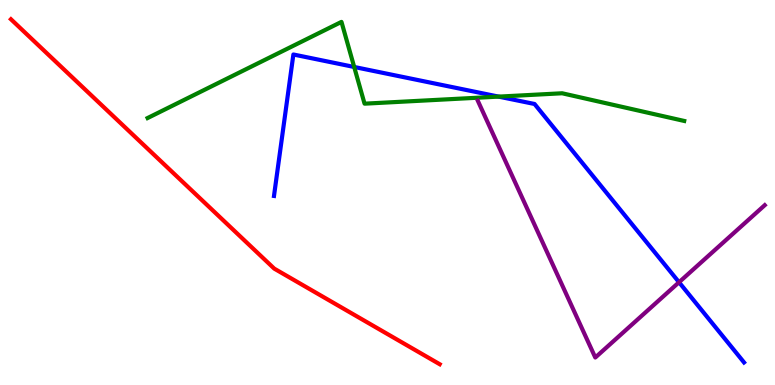[{'lines': ['blue', 'red'], 'intersections': []}, {'lines': ['green', 'red'], 'intersections': []}, {'lines': ['purple', 'red'], 'intersections': []}, {'lines': ['blue', 'green'], 'intersections': [{'x': 4.57, 'y': 8.26}, {'x': 6.43, 'y': 7.49}]}, {'lines': ['blue', 'purple'], 'intersections': [{'x': 8.76, 'y': 2.67}]}, {'lines': ['green', 'purple'], 'intersections': []}]